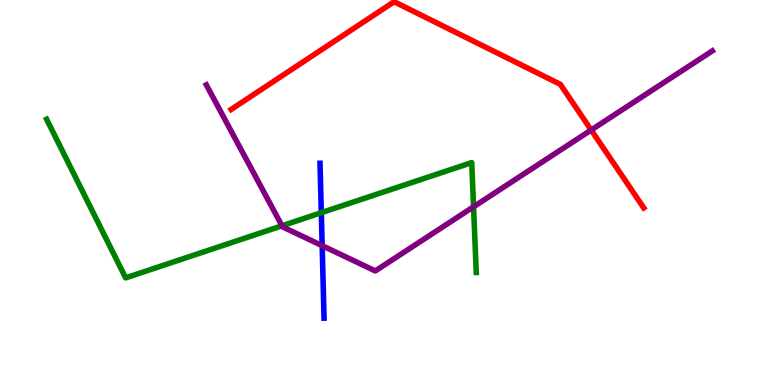[{'lines': ['blue', 'red'], 'intersections': []}, {'lines': ['green', 'red'], 'intersections': []}, {'lines': ['purple', 'red'], 'intersections': [{'x': 7.63, 'y': 6.62}]}, {'lines': ['blue', 'green'], 'intersections': [{'x': 4.15, 'y': 4.48}]}, {'lines': ['blue', 'purple'], 'intersections': [{'x': 4.16, 'y': 3.62}]}, {'lines': ['green', 'purple'], 'intersections': [{'x': 3.64, 'y': 4.14}, {'x': 6.11, 'y': 4.63}]}]